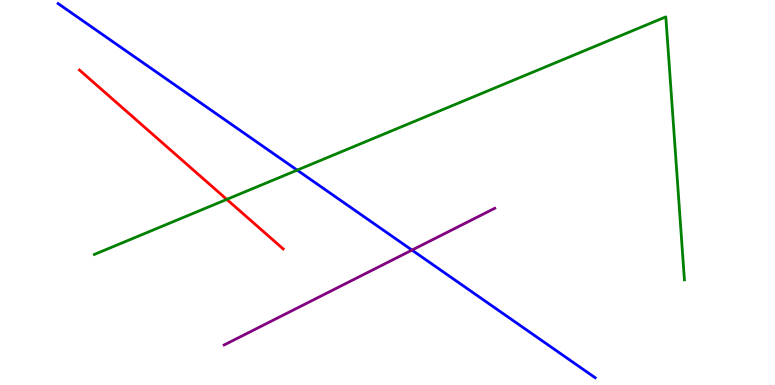[{'lines': ['blue', 'red'], 'intersections': []}, {'lines': ['green', 'red'], 'intersections': [{'x': 2.93, 'y': 4.82}]}, {'lines': ['purple', 'red'], 'intersections': []}, {'lines': ['blue', 'green'], 'intersections': [{'x': 3.83, 'y': 5.58}]}, {'lines': ['blue', 'purple'], 'intersections': [{'x': 5.32, 'y': 3.5}]}, {'lines': ['green', 'purple'], 'intersections': []}]